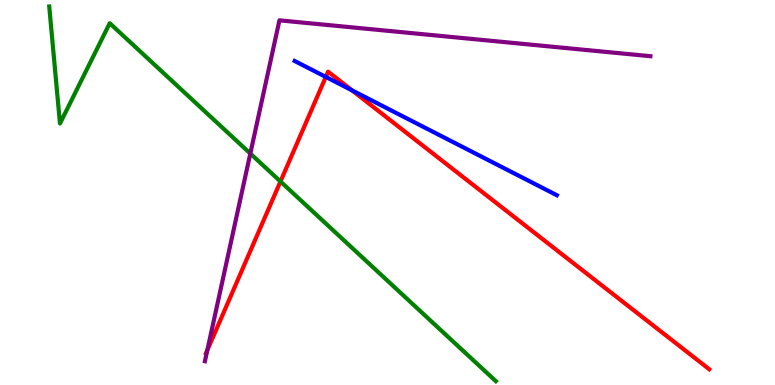[{'lines': ['blue', 'red'], 'intersections': [{'x': 4.2, 'y': 8.0}, {'x': 4.54, 'y': 7.65}]}, {'lines': ['green', 'red'], 'intersections': [{'x': 3.62, 'y': 5.29}]}, {'lines': ['purple', 'red'], 'intersections': [{'x': 2.68, 'y': 0.906}]}, {'lines': ['blue', 'green'], 'intersections': []}, {'lines': ['blue', 'purple'], 'intersections': []}, {'lines': ['green', 'purple'], 'intersections': [{'x': 3.23, 'y': 6.01}]}]